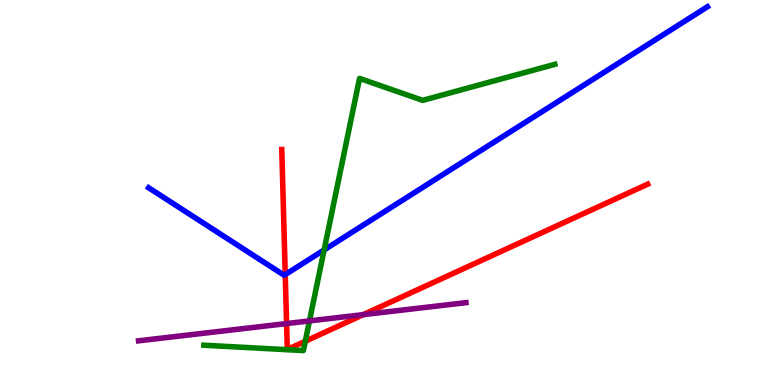[{'lines': ['blue', 'red'], 'intersections': [{'x': 3.68, 'y': 2.87}]}, {'lines': ['green', 'red'], 'intersections': [{'x': 3.94, 'y': 1.14}]}, {'lines': ['purple', 'red'], 'intersections': [{'x': 3.7, 'y': 1.6}, {'x': 4.69, 'y': 1.83}]}, {'lines': ['blue', 'green'], 'intersections': [{'x': 4.18, 'y': 3.51}]}, {'lines': ['blue', 'purple'], 'intersections': []}, {'lines': ['green', 'purple'], 'intersections': [{'x': 3.99, 'y': 1.66}]}]